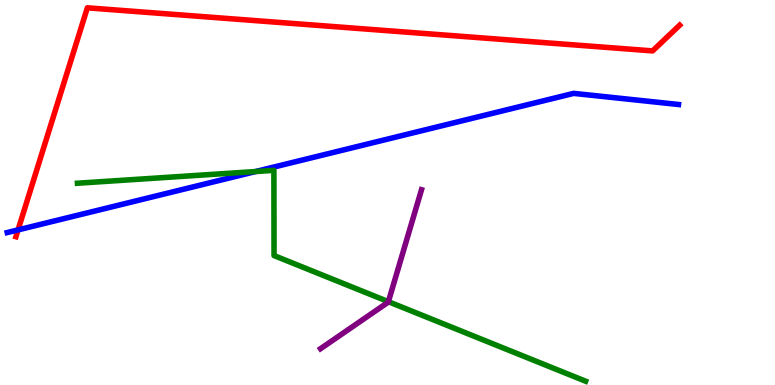[{'lines': ['blue', 'red'], 'intersections': [{'x': 0.233, 'y': 4.03}]}, {'lines': ['green', 'red'], 'intersections': []}, {'lines': ['purple', 'red'], 'intersections': []}, {'lines': ['blue', 'green'], 'intersections': [{'x': 3.3, 'y': 5.54}]}, {'lines': ['blue', 'purple'], 'intersections': []}, {'lines': ['green', 'purple'], 'intersections': [{'x': 5.01, 'y': 2.16}]}]